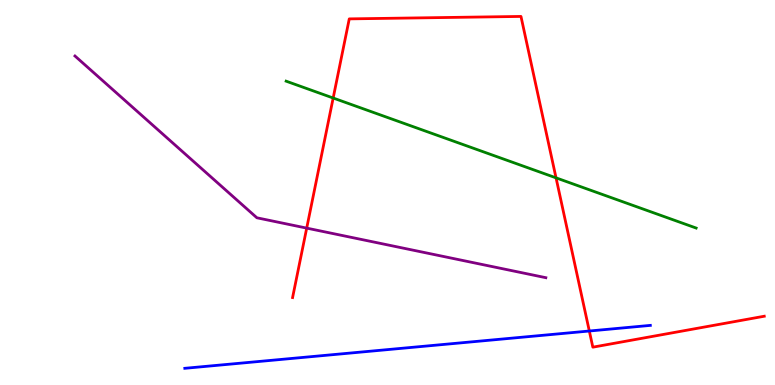[{'lines': ['blue', 'red'], 'intersections': [{'x': 7.6, 'y': 1.4}]}, {'lines': ['green', 'red'], 'intersections': [{'x': 4.3, 'y': 7.45}, {'x': 7.17, 'y': 5.38}]}, {'lines': ['purple', 'red'], 'intersections': [{'x': 3.96, 'y': 4.07}]}, {'lines': ['blue', 'green'], 'intersections': []}, {'lines': ['blue', 'purple'], 'intersections': []}, {'lines': ['green', 'purple'], 'intersections': []}]